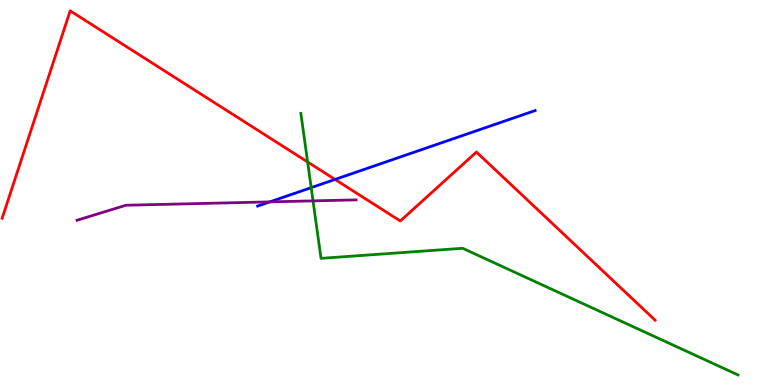[{'lines': ['blue', 'red'], 'intersections': [{'x': 4.32, 'y': 5.34}]}, {'lines': ['green', 'red'], 'intersections': [{'x': 3.97, 'y': 5.79}]}, {'lines': ['purple', 'red'], 'intersections': []}, {'lines': ['blue', 'green'], 'intersections': [{'x': 4.02, 'y': 5.13}]}, {'lines': ['blue', 'purple'], 'intersections': [{'x': 3.48, 'y': 4.76}]}, {'lines': ['green', 'purple'], 'intersections': [{'x': 4.04, 'y': 4.78}]}]